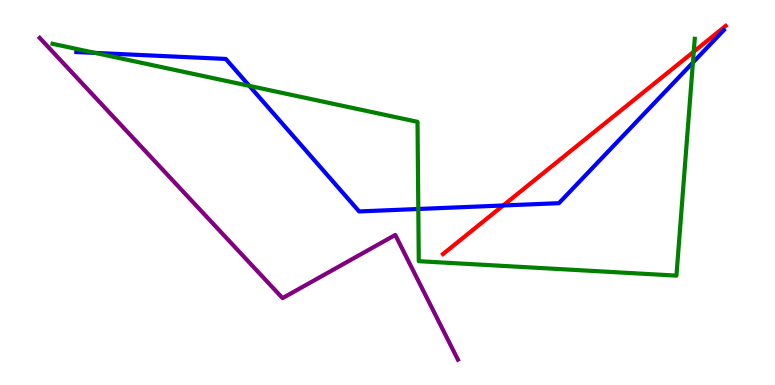[{'lines': ['blue', 'red'], 'intersections': [{'x': 6.49, 'y': 4.66}]}, {'lines': ['green', 'red'], 'intersections': [{'x': 8.95, 'y': 8.66}]}, {'lines': ['purple', 'red'], 'intersections': []}, {'lines': ['blue', 'green'], 'intersections': [{'x': 1.23, 'y': 8.63}, {'x': 3.22, 'y': 7.77}, {'x': 5.4, 'y': 4.57}, {'x': 8.94, 'y': 8.38}]}, {'lines': ['blue', 'purple'], 'intersections': []}, {'lines': ['green', 'purple'], 'intersections': []}]